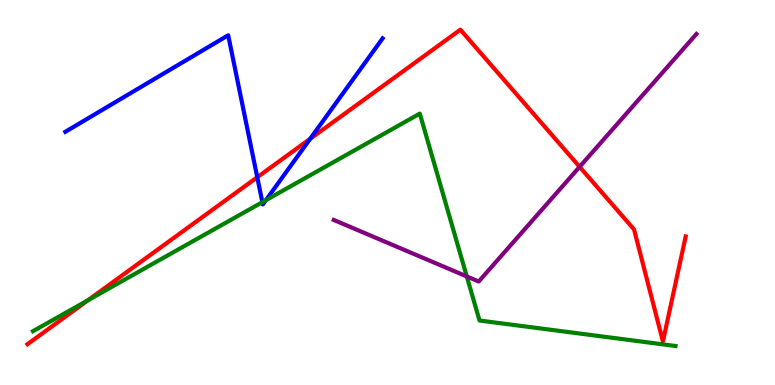[{'lines': ['blue', 'red'], 'intersections': [{'x': 3.32, 'y': 5.4}, {'x': 4.0, 'y': 6.39}]}, {'lines': ['green', 'red'], 'intersections': [{'x': 1.13, 'y': 2.2}]}, {'lines': ['purple', 'red'], 'intersections': [{'x': 7.48, 'y': 5.67}]}, {'lines': ['blue', 'green'], 'intersections': [{'x': 3.39, 'y': 4.75}, {'x': 3.43, 'y': 4.8}]}, {'lines': ['blue', 'purple'], 'intersections': []}, {'lines': ['green', 'purple'], 'intersections': [{'x': 6.02, 'y': 2.82}]}]